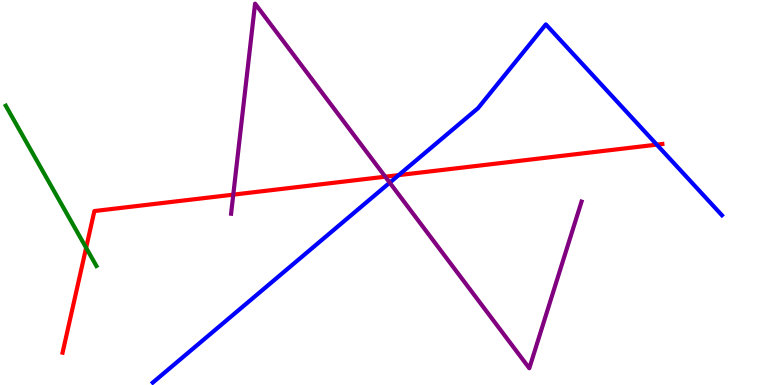[{'lines': ['blue', 'red'], 'intersections': [{'x': 5.14, 'y': 5.45}, {'x': 8.47, 'y': 6.24}]}, {'lines': ['green', 'red'], 'intersections': [{'x': 1.11, 'y': 3.56}]}, {'lines': ['purple', 'red'], 'intersections': [{'x': 3.01, 'y': 4.94}, {'x': 4.97, 'y': 5.41}]}, {'lines': ['blue', 'green'], 'intersections': []}, {'lines': ['blue', 'purple'], 'intersections': [{'x': 5.03, 'y': 5.26}]}, {'lines': ['green', 'purple'], 'intersections': []}]